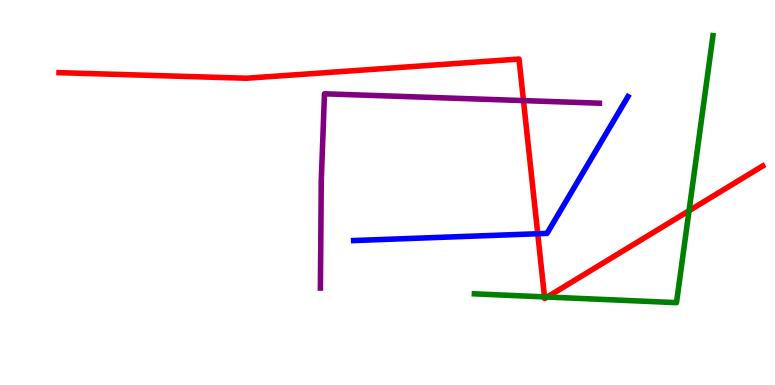[{'lines': ['blue', 'red'], 'intersections': [{'x': 6.94, 'y': 3.93}]}, {'lines': ['green', 'red'], 'intersections': [{'x': 7.03, 'y': 2.29}, {'x': 7.06, 'y': 2.29}, {'x': 8.89, 'y': 4.53}]}, {'lines': ['purple', 'red'], 'intersections': [{'x': 6.75, 'y': 7.39}]}, {'lines': ['blue', 'green'], 'intersections': []}, {'lines': ['blue', 'purple'], 'intersections': []}, {'lines': ['green', 'purple'], 'intersections': []}]